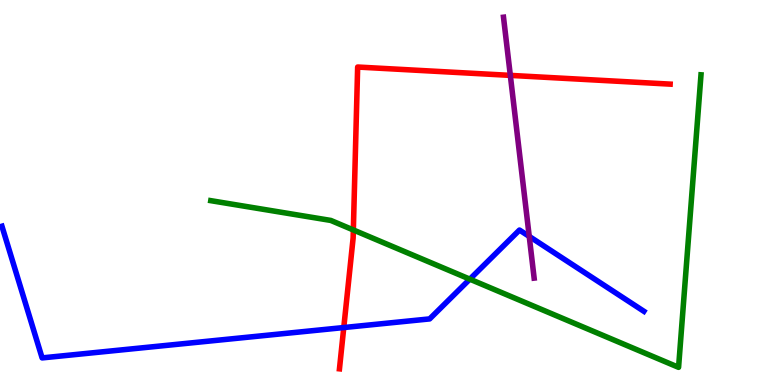[{'lines': ['blue', 'red'], 'intersections': [{'x': 4.44, 'y': 1.49}]}, {'lines': ['green', 'red'], 'intersections': [{'x': 4.56, 'y': 4.03}]}, {'lines': ['purple', 'red'], 'intersections': [{'x': 6.58, 'y': 8.04}]}, {'lines': ['blue', 'green'], 'intersections': [{'x': 6.06, 'y': 2.75}]}, {'lines': ['blue', 'purple'], 'intersections': [{'x': 6.83, 'y': 3.86}]}, {'lines': ['green', 'purple'], 'intersections': []}]